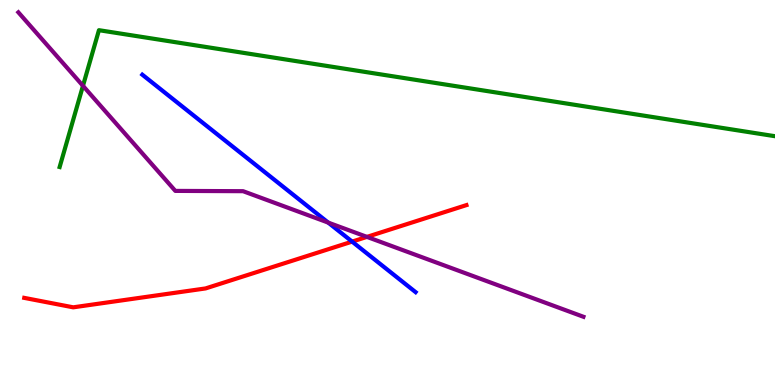[{'lines': ['blue', 'red'], 'intersections': [{'x': 4.54, 'y': 3.72}]}, {'lines': ['green', 'red'], 'intersections': []}, {'lines': ['purple', 'red'], 'intersections': [{'x': 4.73, 'y': 3.85}]}, {'lines': ['blue', 'green'], 'intersections': []}, {'lines': ['blue', 'purple'], 'intersections': [{'x': 4.24, 'y': 4.22}]}, {'lines': ['green', 'purple'], 'intersections': [{'x': 1.07, 'y': 7.77}]}]